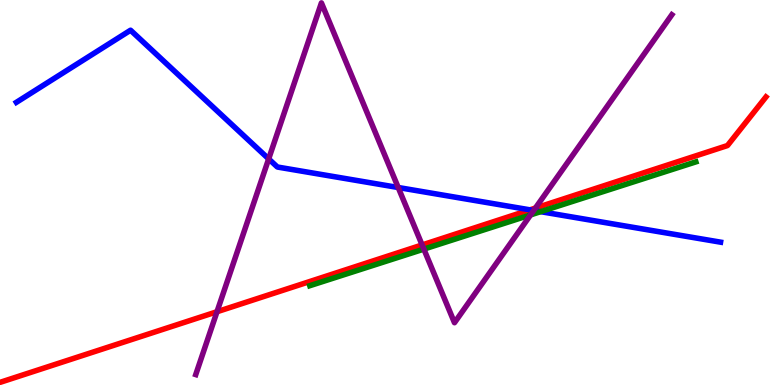[{'lines': ['blue', 'red'], 'intersections': [{'x': 6.84, 'y': 4.55}]}, {'lines': ['green', 'red'], 'intersections': []}, {'lines': ['purple', 'red'], 'intersections': [{'x': 2.8, 'y': 1.9}, {'x': 5.45, 'y': 3.64}, {'x': 6.91, 'y': 4.6}]}, {'lines': ['blue', 'green'], 'intersections': [{'x': 6.98, 'y': 4.5}]}, {'lines': ['blue', 'purple'], 'intersections': [{'x': 3.47, 'y': 5.87}, {'x': 5.14, 'y': 5.13}, {'x': 6.89, 'y': 4.53}]}, {'lines': ['green', 'purple'], 'intersections': [{'x': 5.47, 'y': 3.53}, {'x': 6.85, 'y': 4.42}]}]